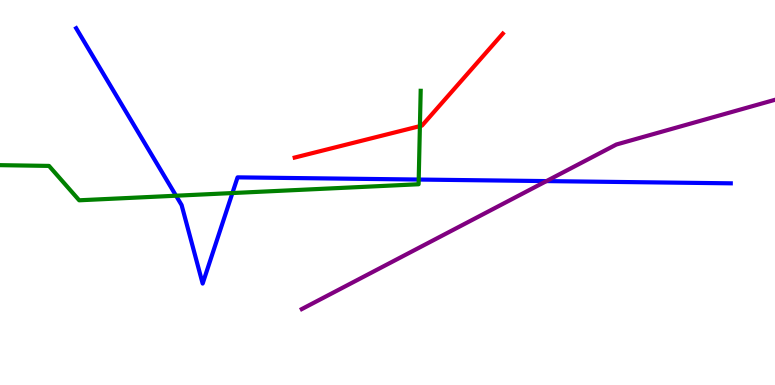[{'lines': ['blue', 'red'], 'intersections': []}, {'lines': ['green', 'red'], 'intersections': [{'x': 5.42, 'y': 6.72}]}, {'lines': ['purple', 'red'], 'intersections': []}, {'lines': ['blue', 'green'], 'intersections': [{'x': 2.27, 'y': 4.92}, {'x': 3.0, 'y': 4.99}, {'x': 5.4, 'y': 5.34}]}, {'lines': ['blue', 'purple'], 'intersections': [{'x': 7.05, 'y': 5.3}]}, {'lines': ['green', 'purple'], 'intersections': []}]